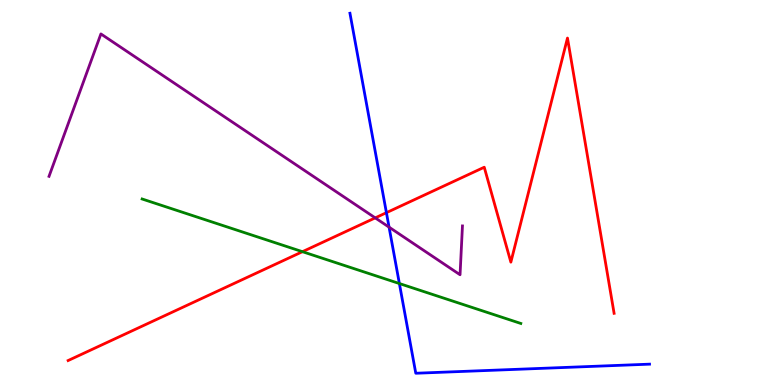[{'lines': ['blue', 'red'], 'intersections': [{'x': 4.99, 'y': 4.48}]}, {'lines': ['green', 'red'], 'intersections': [{'x': 3.9, 'y': 3.46}]}, {'lines': ['purple', 'red'], 'intersections': [{'x': 4.84, 'y': 4.34}]}, {'lines': ['blue', 'green'], 'intersections': [{'x': 5.15, 'y': 2.64}]}, {'lines': ['blue', 'purple'], 'intersections': [{'x': 5.02, 'y': 4.1}]}, {'lines': ['green', 'purple'], 'intersections': []}]